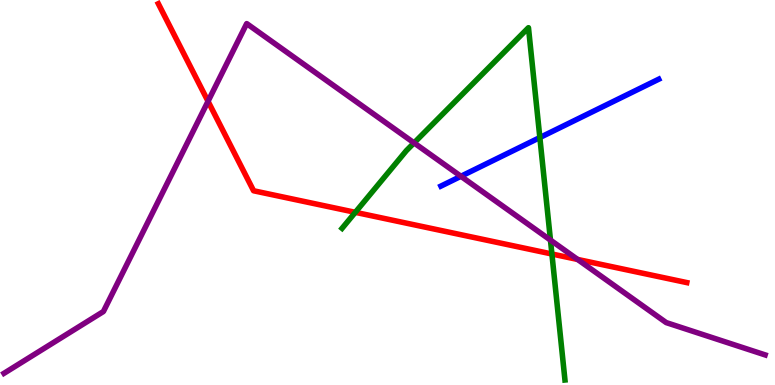[{'lines': ['blue', 'red'], 'intersections': []}, {'lines': ['green', 'red'], 'intersections': [{'x': 4.58, 'y': 4.48}, {'x': 7.12, 'y': 3.4}]}, {'lines': ['purple', 'red'], 'intersections': [{'x': 2.68, 'y': 7.37}, {'x': 7.45, 'y': 3.26}]}, {'lines': ['blue', 'green'], 'intersections': [{'x': 6.97, 'y': 6.43}]}, {'lines': ['blue', 'purple'], 'intersections': [{'x': 5.95, 'y': 5.42}]}, {'lines': ['green', 'purple'], 'intersections': [{'x': 5.34, 'y': 6.29}, {'x': 7.1, 'y': 3.76}]}]